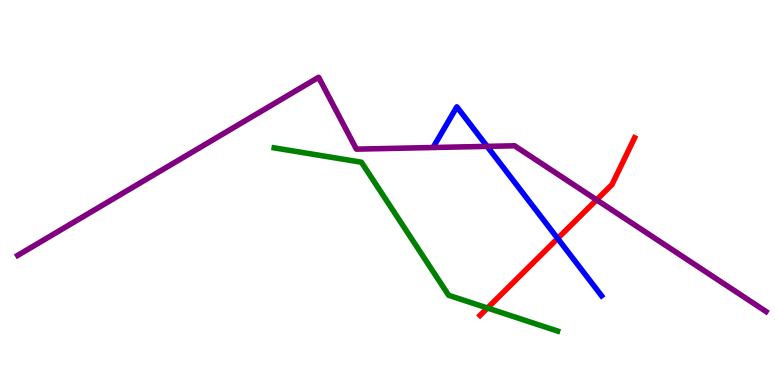[{'lines': ['blue', 'red'], 'intersections': [{'x': 7.2, 'y': 3.81}]}, {'lines': ['green', 'red'], 'intersections': [{'x': 6.29, 'y': 2.0}]}, {'lines': ['purple', 'red'], 'intersections': [{'x': 7.7, 'y': 4.81}]}, {'lines': ['blue', 'green'], 'intersections': []}, {'lines': ['blue', 'purple'], 'intersections': [{'x': 6.29, 'y': 6.2}]}, {'lines': ['green', 'purple'], 'intersections': []}]